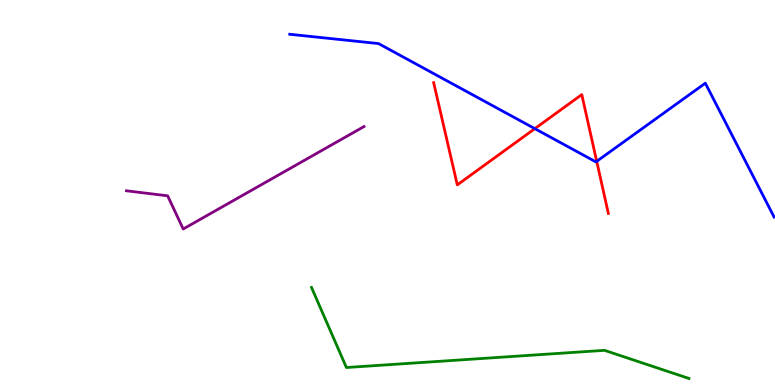[{'lines': ['blue', 'red'], 'intersections': [{'x': 6.9, 'y': 6.66}, {'x': 7.7, 'y': 5.81}]}, {'lines': ['green', 'red'], 'intersections': []}, {'lines': ['purple', 'red'], 'intersections': []}, {'lines': ['blue', 'green'], 'intersections': []}, {'lines': ['blue', 'purple'], 'intersections': []}, {'lines': ['green', 'purple'], 'intersections': []}]